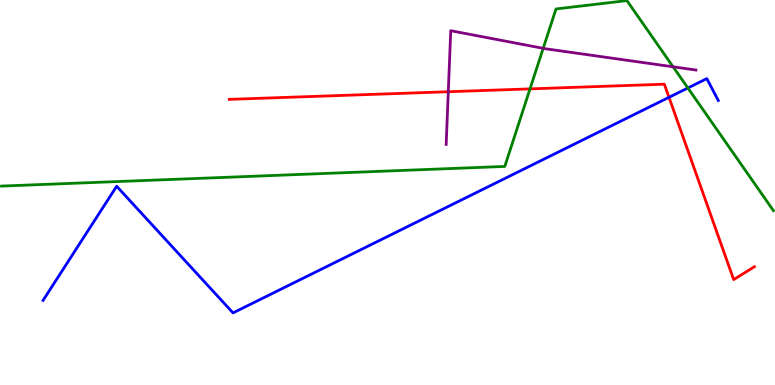[{'lines': ['blue', 'red'], 'intersections': [{'x': 8.63, 'y': 7.47}]}, {'lines': ['green', 'red'], 'intersections': [{'x': 6.84, 'y': 7.69}]}, {'lines': ['purple', 'red'], 'intersections': [{'x': 5.78, 'y': 7.62}]}, {'lines': ['blue', 'green'], 'intersections': [{'x': 8.88, 'y': 7.71}]}, {'lines': ['blue', 'purple'], 'intersections': []}, {'lines': ['green', 'purple'], 'intersections': [{'x': 7.01, 'y': 8.74}, {'x': 8.69, 'y': 8.26}]}]